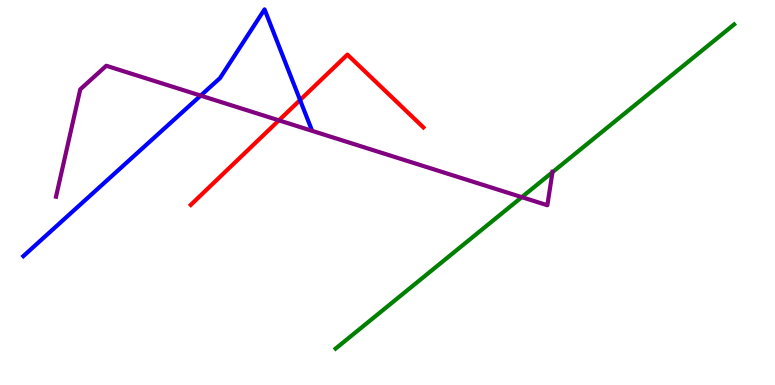[{'lines': ['blue', 'red'], 'intersections': [{'x': 3.87, 'y': 7.4}]}, {'lines': ['green', 'red'], 'intersections': []}, {'lines': ['purple', 'red'], 'intersections': [{'x': 3.6, 'y': 6.87}]}, {'lines': ['blue', 'green'], 'intersections': []}, {'lines': ['blue', 'purple'], 'intersections': [{'x': 2.59, 'y': 7.52}]}, {'lines': ['green', 'purple'], 'intersections': [{'x': 6.73, 'y': 4.88}, {'x': 7.13, 'y': 5.53}]}]